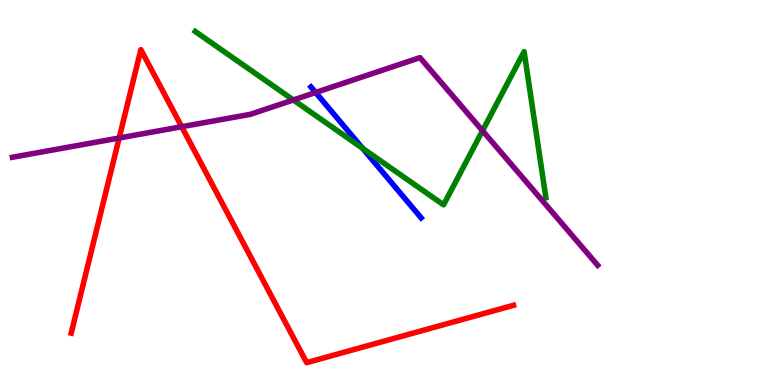[{'lines': ['blue', 'red'], 'intersections': []}, {'lines': ['green', 'red'], 'intersections': []}, {'lines': ['purple', 'red'], 'intersections': [{'x': 1.54, 'y': 6.42}, {'x': 2.34, 'y': 6.71}]}, {'lines': ['blue', 'green'], 'intersections': [{'x': 4.68, 'y': 6.15}]}, {'lines': ['blue', 'purple'], 'intersections': [{'x': 4.07, 'y': 7.6}]}, {'lines': ['green', 'purple'], 'intersections': [{'x': 3.78, 'y': 7.4}, {'x': 6.23, 'y': 6.6}]}]